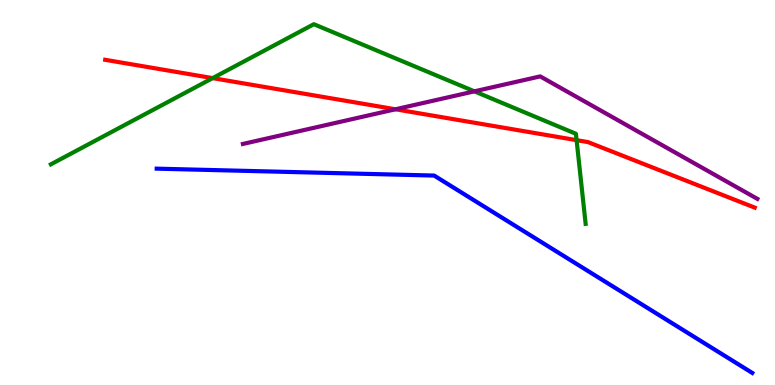[{'lines': ['blue', 'red'], 'intersections': []}, {'lines': ['green', 'red'], 'intersections': [{'x': 2.74, 'y': 7.97}, {'x': 7.44, 'y': 6.36}]}, {'lines': ['purple', 'red'], 'intersections': [{'x': 5.1, 'y': 7.16}]}, {'lines': ['blue', 'green'], 'intersections': []}, {'lines': ['blue', 'purple'], 'intersections': []}, {'lines': ['green', 'purple'], 'intersections': [{'x': 6.12, 'y': 7.63}]}]